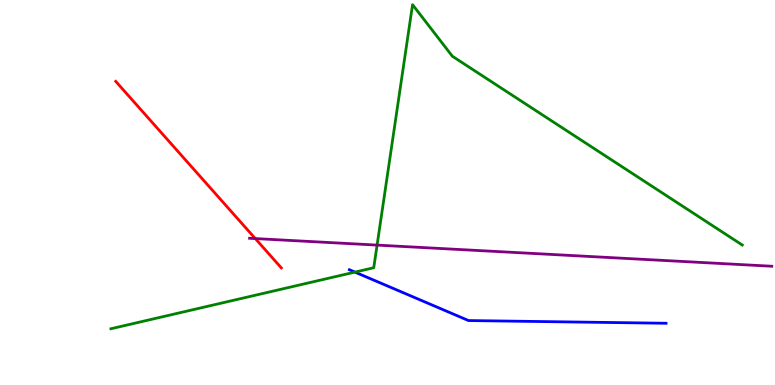[{'lines': ['blue', 'red'], 'intersections': []}, {'lines': ['green', 'red'], 'intersections': []}, {'lines': ['purple', 'red'], 'intersections': [{'x': 3.29, 'y': 3.8}]}, {'lines': ['blue', 'green'], 'intersections': [{'x': 4.58, 'y': 2.93}]}, {'lines': ['blue', 'purple'], 'intersections': []}, {'lines': ['green', 'purple'], 'intersections': [{'x': 4.87, 'y': 3.63}]}]